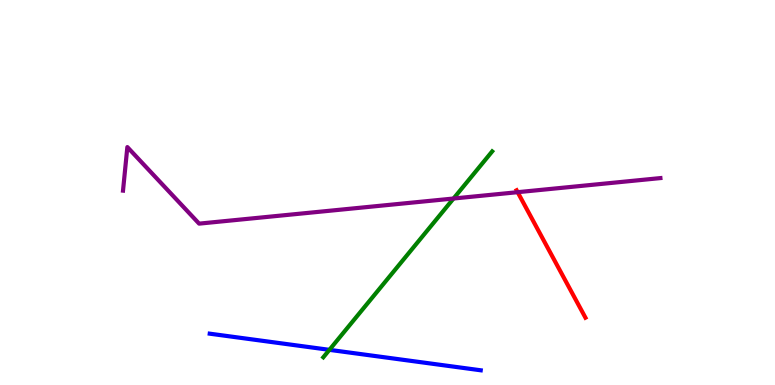[{'lines': ['blue', 'red'], 'intersections': []}, {'lines': ['green', 'red'], 'intersections': []}, {'lines': ['purple', 'red'], 'intersections': [{'x': 6.68, 'y': 5.01}]}, {'lines': ['blue', 'green'], 'intersections': [{'x': 4.25, 'y': 0.913}]}, {'lines': ['blue', 'purple'], 'intersections': []}, {'lines': ['green', 'purple'], 'intersections': [{'x': 5.85, 'y': 4.84}]}]